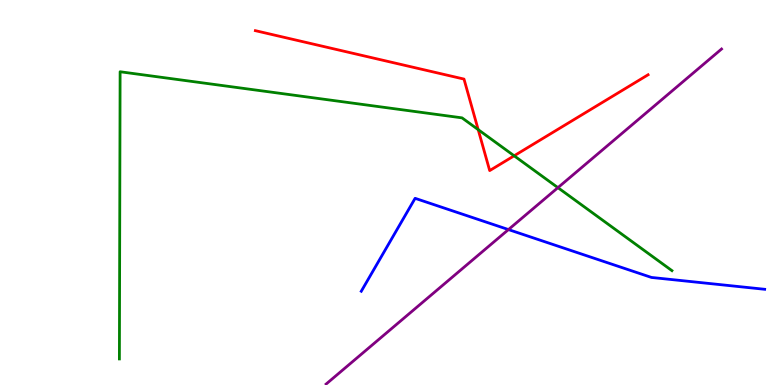[{'lines': ['blue', 'red'], 'intersections': []}, {'lines': ['green', 'red'], 'intersections': [{'x': 6.17, 'y': 6.63}, {'x': 6.63, 'y': 5.95}]}, {'lines': ['purple', 'red'], 'intersections': []}, {'lines': ['blue', 'green'], 'intersections': []}, {'lines': ['blue', 'purple'], 'intersections': [{'x': 6.56, 'y': 4.04}]}, {'lines': ['green', 'purple'], 'intersections': [{'x': 7.2, 'y': 5.13}]}]